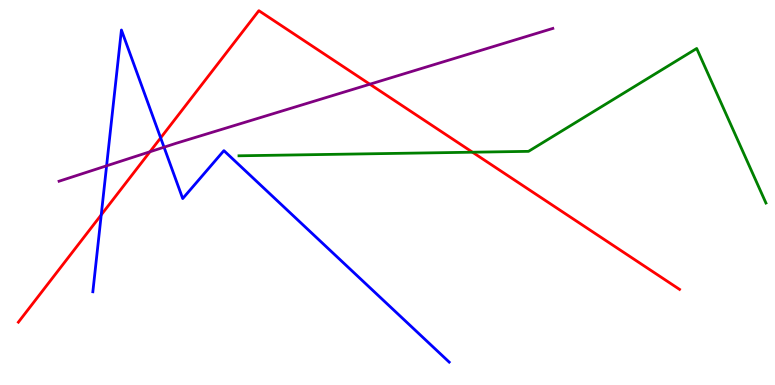[{'lines': ['blue', 'red'], 'intersections': [{'x': 1.31, 'y': 4.42}, {'x': 2.07, 'y': 6.42}]}, {'lines': ['green', 'red'], 'intersections': [{'x': 6.1, 'y': 6.05}]}, {'lines': ['purple', 'red'], 'intersections': [{'x': 1.93, 'y': 6.06}, {'x': 4.77, 'y': 7.81}]}, {'lines': ['blue', 'green'], 'intersections': []}, {'lines': ['blue', 'purple'], 'intersections': [{'x': 1.38, 'y': 5.69}, {'x': 2.12, 'y': 6.18}]}, {'lines': ['green', 'purple'], 'intersections': []}]